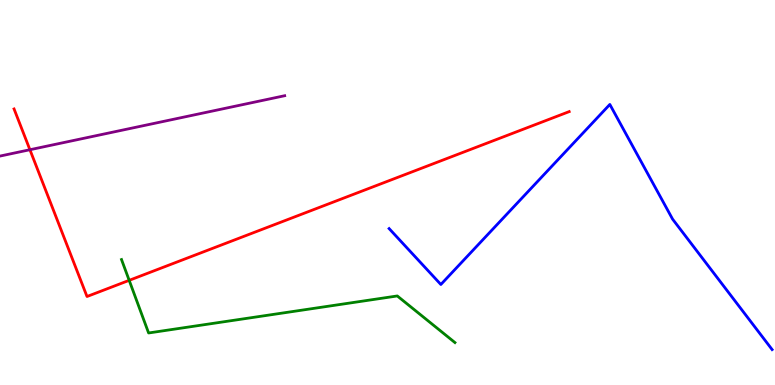[{'lines': ['blue', 'red'], 'intersections': []}, {'lines': ['green', 'red'], 'intersections': [{'x': 1.67, 'y': 2.72}]}, {'lines': ['purple', 'red'], 'intersections': [{'x': 0.386, 'y': 6.11}]}, {'lines': ['blue', 'green'], 'intersections': []}, {'lines': ['blue', 'purple'], 'intersections': []}, {'lines': ['green', 'purple'], 'intersections': []}]